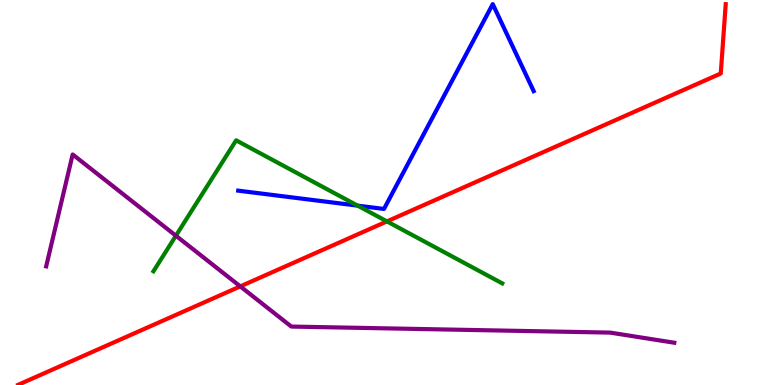[{'lines': ['blue', 'red'], 'intersections': []}, {'lines': ['green', 'red'], 'intersections': [{'x': 4.99, 'y': 4.25}]}, {'lines': ['purple', 'red'], 'intersections': [{'x': 3.1, 'y': 2.56}]}, {'lines': ['blue', 'green'], 'intersections': [{'x': 4.61, 'y': 4.66}]}, {'lines': ['blue', 'purple'], 'intersections': []}, {'lines': ['green', 'purple'], 'intersections': [{'x': 2.27, 'y': 3.88}]}]